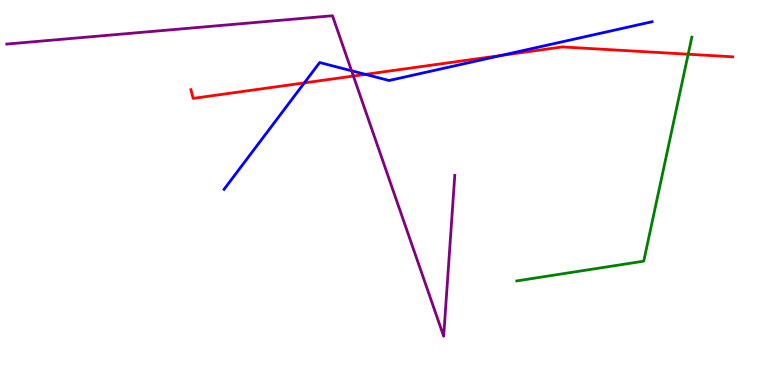[{'lines': ['blue', 'red'], 'intersections': [{'x': 3.93, 'y': 7.85}, {'x': 4.71, 'y': 8.07}, {'x': 6.47, 'y': 8.56}]}, {'lines': ['green', 'red'], 'intersections': [{'x': 8.88, 'y': 8.59}]}, {'lines': ['purple', 'red'], 'intersections': [{'x': 4.56, 'y': 8.02}]}, {'lines': ['blue', 'green'], 'intersections': []}, {'lines': ['blue', 'purple'], 'intersections': [{'x': 4.54, 'y': 8.16}]}, {'lines': ['green', 'purple'], 'intersections': []}]